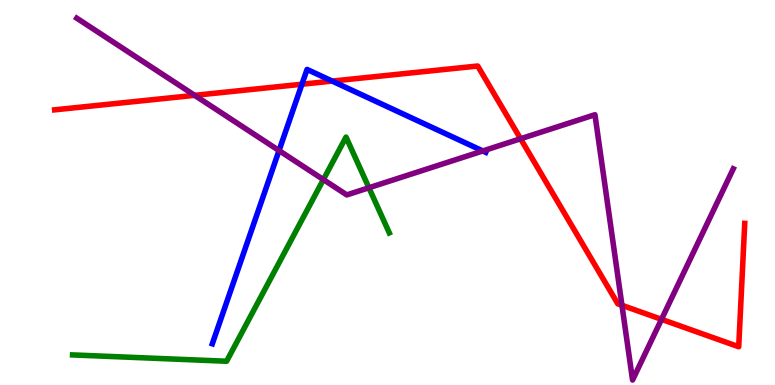[{'lines': ['blue', 'red'], 'intersections': [{'x': 3.9, 'y': 7.81}, {'x': 4.29, 'y': 7.89}]}, {'lines': ['green', 'red'], 'intersections': []}, {'lines': ['purple', 'red'], 'intersections': [{'x': 2.51, 'y': 7.52}, {'x': 6.72, 'y': 6.4}, {'x': 8.03, 'y': 2.07}, {'x': 8.54, 'y': 1.71}]}, {'lines': ['blue', 'green'], 'intersections': []}, {'lines': ['blue', 'purple'], 'intersections': [{'x': 3.6, 'y': 6.09}, {'x': 6.23, 'y': 6.08}]}, {'lines': ['green', 'purple'], 'intersections': [{'x': 4.17, 'y': 5.34}, {'x': 4.76, 'y': 5.12}]}]